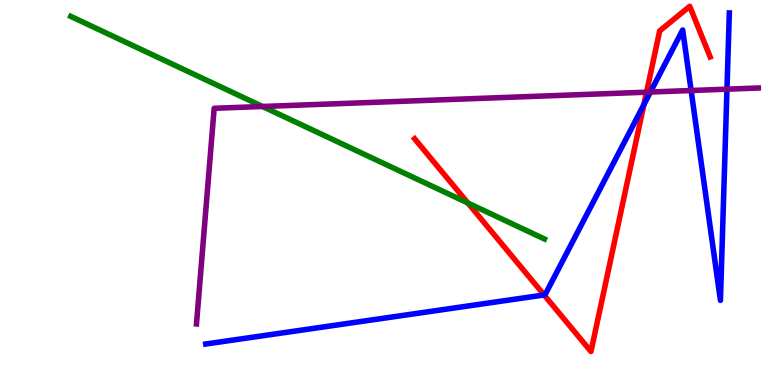[{'lines': ['blue', 'red'], 'intersections': [{'x': 7.02, 'y': 2.34}, {'x': 8.31, 'y': 7.28}]}, {'lines': ['green', 'red'], 'intersections': [{'x': 6.04, 'y': 4.73}]}, {'lines': ['purple', 'red'], 'intersections': [{'x': 8.34, 'y': 7.61}]}, {'lines': ['blue', 'green'], 'intersections': []}, {'lines': ['blue', 'purple'], 'intersections': [{'x': 8.39, 'y': 7.61}, {'x': 8.92, 'y': 7.65}, {'x': 9.38, 'y': 7.68}]}, {'lines': ['green', 'purple'], 'intersections': [{'x': 3.39, 'y': 7.23}]}]